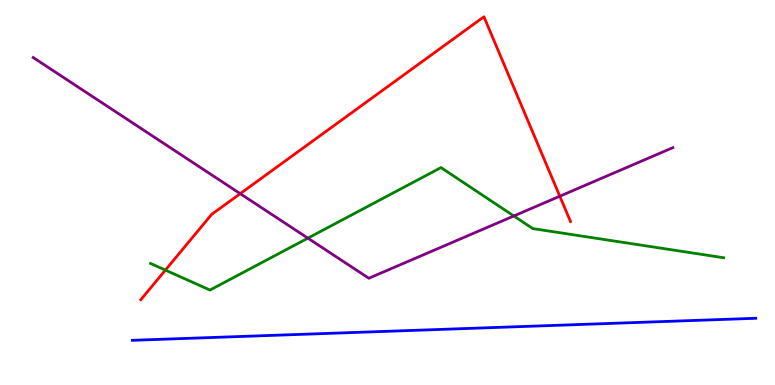[{'lines': ['blue', 'red'], 'intersections': []}, {'lines': ['green', 'red'], 'intersections': [{'x': 2.13, 'y': 2.98}]}, {'lines': ['purple', 'red'], 'intersections': [{'x': 3.1, 'y': 4.97}, {'x': 7.22, 'y': 4.9}]}, {'lines': ['blue', 'green'], 'intersections': []}, {'lines': ['blue', 'purple'], 'intersections': []}, {'lines': ['green', 'purple'], 'intersections': [{'x': 3.97, 'y': 3.81}, {'x': 6.63, 'y': 4.39}]}]